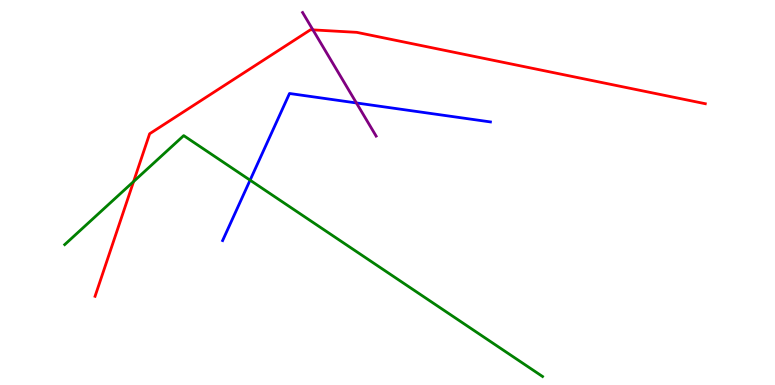[{'lines': ['blue', 'red'], 'intersections': []}, {'lines': ['green', 'red'], 'intersections': [{'x': 1.72, 'y': 5.29}]}, {'lines': ['purple', 'red'], 'intersections': [{'x': 4.04, 'y': 9.22}]}, {'lines': ['blue', 'green'], 'intersections': [{'x': 3.23, 'y': 5.32}]}, {'lines': ['blue', 'purple'], 'intersections': [{'x': 4.6, 'y': 7.33}]}, {'lines': ['green', 'purple'], 'intersections': []}]